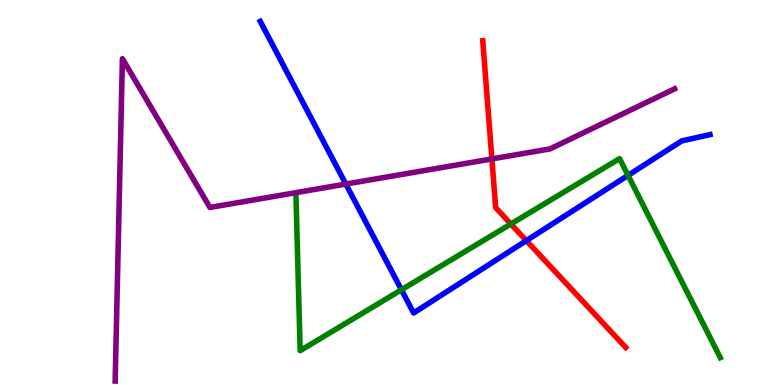[{'lines': ['blue', 'red'], 'intersections': [{'x': 6.79, 'y': 3.75}]}, {'lines': ['green', 'red'], 'intersections': [{'x': 6.59, 'y': 4.18}]}, {'lines': ['purple', 'red'], 'intersections': [{'x': 6.35, 'y': 5.87}]}, {'lines': ['blue', 'green'], 'intersections': [{'x': 5.18, 'y': 2.47}, {'x': 8.1, 'y': 5.45}]}, {'lines': ['blue', 'purple'], 'intersections': [{'x': 4.46, 'y': 5.22}]}, {'lines': ['green', 'purple'], 'intersections': []}]